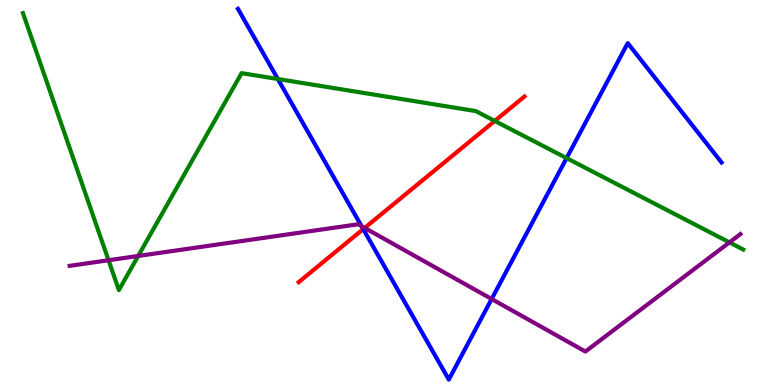[{'lines': ['blue', 'red'], 'intersections': [{'x': 4.69, 'y': 4.05}]}, {'lines': ['green', 'red'], 'intersections': [{'x': 6.38, 'y': 6.86}]}, {'lines': ['purple', 'red'], 'intersections': [{'x': 4.71, 'y': 4.08}]}, {'lines': ['blue', 'green'], 'intersections': [{'x': 3.59, 'y': 7.95}, {'x': 7.31, 'y': 5.89}]}, {'lines': ['blue', 'purple'], 'intersections': [{'x': 4.66, 'y': 4.13}, {'x': 6.34, 'y': 2.23}]}, {'lines': ['green', 'purple'], 'intersections': [{'x': 1.4, 'y': 3.24}, {'x': 1.78, 'y': 3.35}, {'x': 9.41, 'y': 3.7}]}]